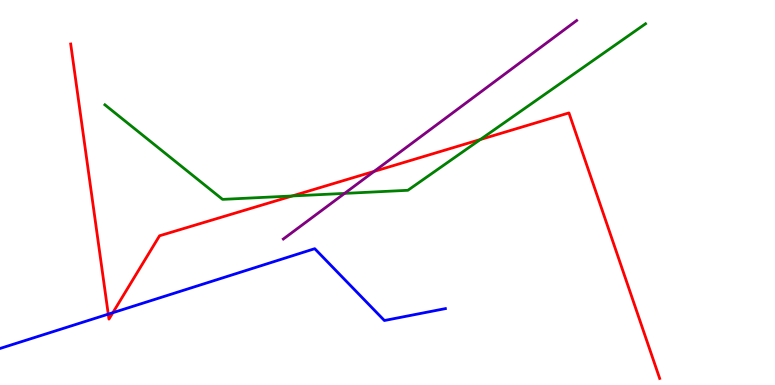[{'lines': ['blue', 'red'], 'intersections': [{'x': 1.4, 'y': 1.84}, {'x': 1.46, 'y': 1.88}]}, {'lines': ['green', 'red'], 'intersections': [{'x': 3.77, 'y': 4.91}, {'x': 6.2, 'y': 6.38}]}, {'lines': ['purple', 'red'], 'intersections': [{'x': 4.83, 'y': 5.55}]}, {'lines': ['blue', 'green'], 'intersections': []}, {'lines': ['blue', 'purple'], 'intersections': []}, {'lines': ['green', 'purple'], 'intersections': [{'x': 4.45, 'y': 4.98}]}]